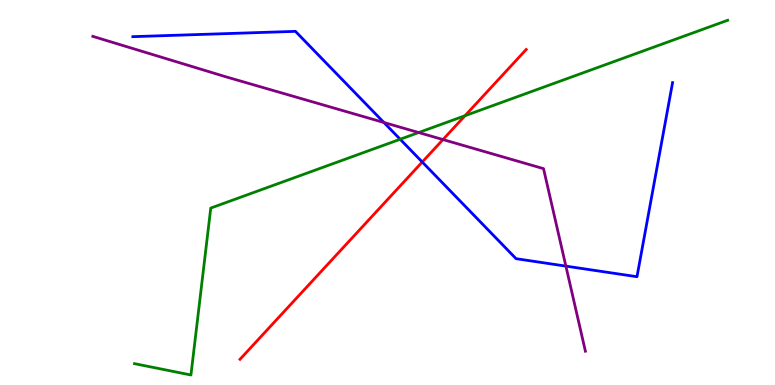[{'lines': ['blue', 'red'], 'intersections': [{'x': 5.45, 'y': 5.79}]}, {'lines': ['green', 'red'], 'intersections': [{'x': 6.0, 'y': 6.99}]}, {'lines': ['purple', 'red'], 'intersections': [{'x': 5.72, 'y': 6.37}]}, {'lines': ['blue', 'green'], 'intersections': [{'x': 5.16, 'y': 6.38}]}, {'lines': ['blue', 'purple'], 'intersections': [{'x': 4.95, 'y': 6.82}, {'x': 7.3, 'y': 3.09}]}, {'lines': ['green', 'purple'], 'intersections': [{'x': 5.4, 'y': 6.56}]}]